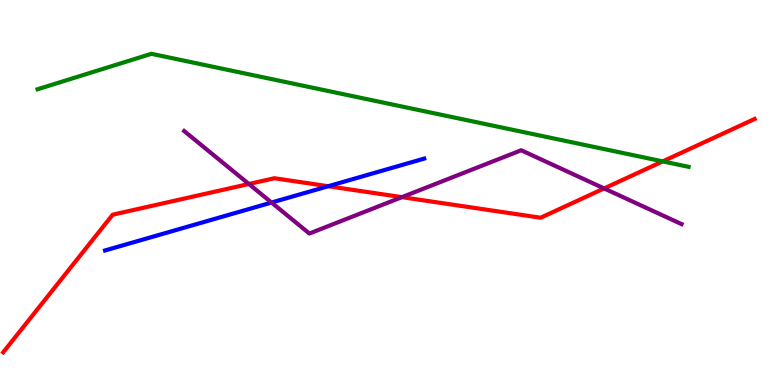[{'lines': ['blue', 'red'], 'intersections': [{'x': 4.24, 'y': 5.16}]}, {'lines': ['green', 'red'], 'intersections': [{'x': 8.55, 'y': 5.81}]}, {'lines': ['purple', 'red'], 'intersections': [{'x': 3.21, 'y': 5.22}, {'x': 5.19, 'y': 4.88}, {'x': 7.79, 'y': 5.11}]}, {'lines': ['blue', 'green'], 'intersections': []}, {'lines': ['blue', 'purple'], 'intersections': [{'x': 3.5, 'y': 4.74}]}, {'lines': ['green', 'purple'], 'intersections': []}]